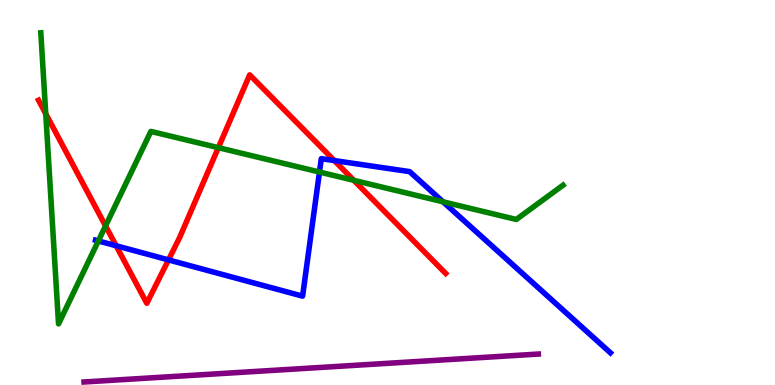[{'lines': ['blue', 'red'], 'intersections': [{'x': 1.5, 'y': 3.62}, {'x': 2.17, 'y': 3.25}, {'x': 4.31, 'y': 5.83}]}, {'lines': ['green', 'red'], 'intersections': [{'x': 0.59, 'y': 7.05}, {'x': 1.36, 'y': 4.13}, {'x': 2.82, 'y': 6.16}, {'x': 4.56, 'y': 5.32}]}, {'lines': ['purple', 'red'], 'intersections': []}, {'lines': ['blue', 'green'], 'intersections': [{'x': 1.27, 'y': 3.74}, {'x': 4.12, 'y': 5.53}, {'x': 5.72, 'y': 4.76}]}, {'lines': ['blue', 'purple'], 'intersections': []}, {'lines': ['green', 'purple'], 'intersections': []}]